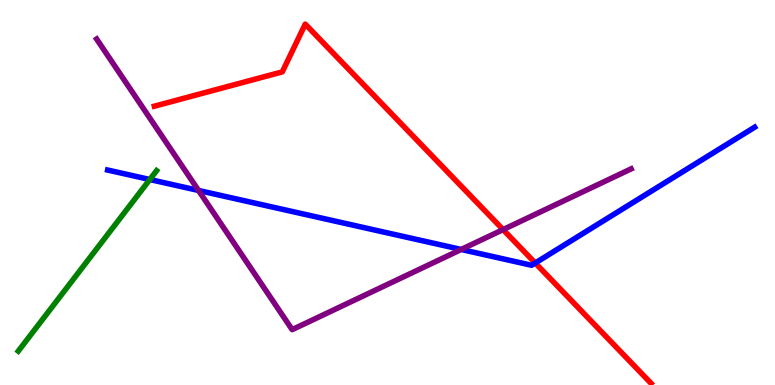[{'lines': ['blue', 'red'], 'intersections': [{'x': 6.91, 'y': 3.17}]}, {'lines': ['green', 'red'], 'intersections': []}, {'lines': ['purple', 'red'], 'intersections': [{'x': 6.49, 'y': 4.04}]}, {'lines': ['blue', 'green'], 'intersections': [{'x': 1.93, 'y': 5.34}]}, {'lines': ['blue', 'purple'], 'intersections': [{'x': 2.56, 'y': 5.05}, {'x': 5.95, 'y': 3.52}]}, {'lines': ['green', 'purple'], 'intersections': []}]